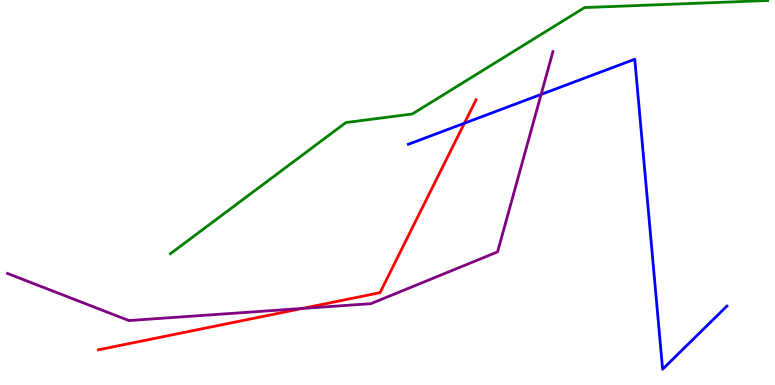[{'lines': ['blue', 'red'], 'intersections': [{'x': 5.99, 'y': 6.8}]}, {'lines': ['green', 'red'], 'intersections': []}, {'lines': ['purple', 'red'], 'intersections': [{'x': 3.9, 'y': 1.99}]}, {'lines': ['blue', 'green'], 'intersections': []}, {'lines': ['blue', 'purple'], 'intersections': [{'x': 6.98, 'y': 7.55}]}, {'lines': ['green', 'purple'], 'intersections': []}]